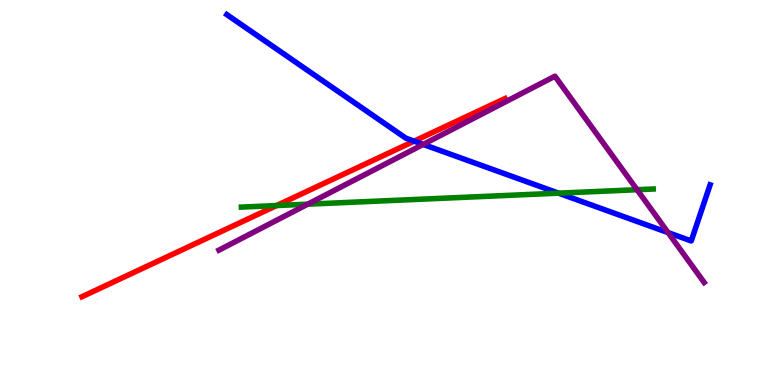[{'lines': ['blue', 'red'], 'intersections': [{'x': 5.34, 'y': 6.33}]}, {'lines': ['green', 'red'], 'intersections': [{'x': 3.57, 'y': 4.66}]}, {'lines': ['purple', 'red'], 'intersections': []}, {'lines': ['blue', 'green'], 'intersections': [{'x': 7.21, 'y': 4.98}]}, {'lines': ['blue', 'purple'], 'intersections': [{'x': 5.46, 'y': 6.25}, {'x': 8.62, 'y': 3.96}]}, {'lines': ['green', 'purple'], 'intersections': [{'x': 3.97, 'y': 4.7}, {'x': 8.22, 'y': 5.07}]}]